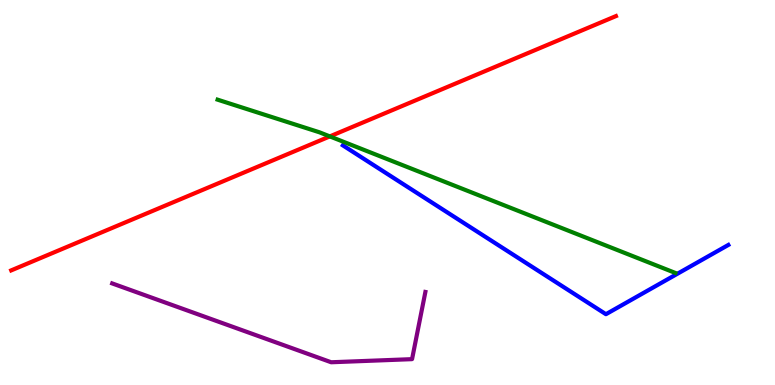[{'lines': ['blue', 'red'], 'intersections': []}, {'lines': ['green', 'red'], 'intersections': [{'x': 4.26, 'y': 6.46}]}, {'lines': ['purple', 'red'], 'intersections': []}, {'lines': ['blue', 'green'], 'intersections': []}, {'lines': ['blue', 'purple'], 'intersections': []}, {'lines': ['green', 'purple'], 'intersections': []}]